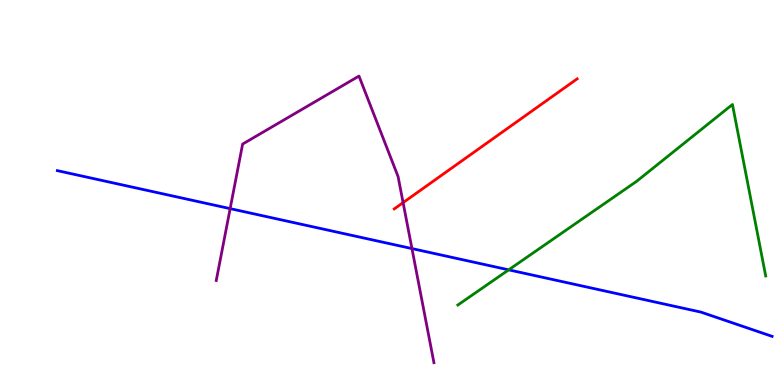[{'lines': ['blue', 'red'], 'intersections': []}, {'lines': ['green', 'red'], 'intersections': []}, {'lines': ['purple', 'red'], 'intersections': [{'x': 5.2, 'y': 4.74}]}, {'lines': ['blue', 'green'], 'intersections': [{'x': 6.56, 'y': 2.99}]}, {'lines': ['blue', 'purple'], 'intersections': [{'x': 2.97, 'y': 4.58}, {'x': 5.32, 'y': 3.54}]}, {'lines': ['green', 'purple'], 'intersections': []}]